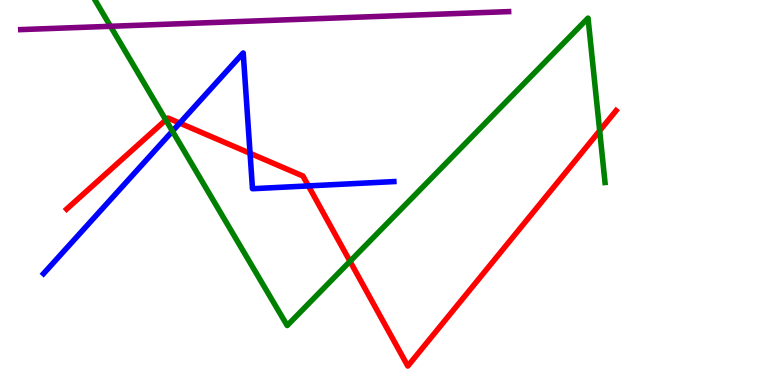[{'lines': ['blue', 'red'], 'intersections': [{'x': 2.32, 'y': 6.8}, {'x': 3.23, 'y': 6.02}, {'x': 3.98, 'y': 5.17}]}, {'lines': ['green', 'red'], 'intersections': [{'x': 2.14, 'y': 6.88}, {'x': 4.52, 'y': 3.21}, {'x': 7.74, 'y': 6.6}]}, {'lines': ['purple', 'red'], 'intersections': []}, {'lines': ['blue', 'green'], 'intersections': [{'x': 2.23, 'y': 6.59}]}, {'lines': ['blue', 'purple'], 'intersections': []}, {'lines': ['green', 'purple'], 'intersections': [{'x': 1.43, 'y': 9.32}]}]